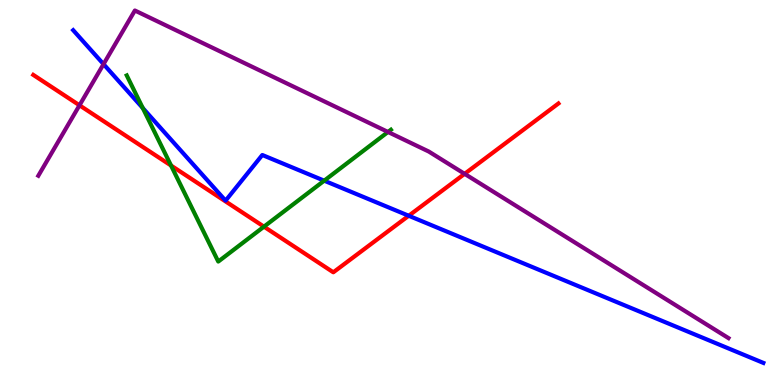[{'lines': ['blue', 'red'], 'intersections': [{'x': 5.27, 'y': 4.4}]}, {'lines': ['green', 'red'], 'intersections': [{'x': 2.21, 'y': 5.7}, {'x': 3.41, 'y': 4.11}]}, {'lines': ['purple', 'red'], 'intersections': [{'x': 1.03, 'y': 7.27}, {'x': 5.99, 'y': 5.48}]}, {'lines': ['blue', 'green'], 'intersections': [{'x': 1.84, 'y': 7.19}, {'x': 4.18, 'y': 5.31}]}, {'lines': ['blue', 'purple'], 'intersections': [{'x': 1.34, 'y': 8.33}]}, {'lines': ['green', 'purple'], 'intersections': [{'x': 5.01, 'y': 6.57}]}]